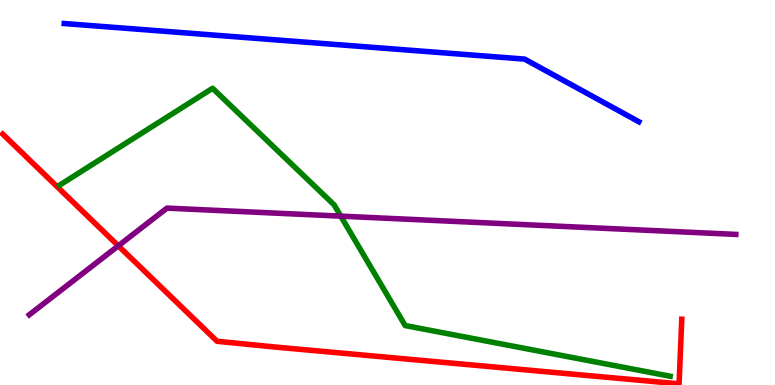[{'lines': ['blue', 'red'], 'intersections': []}, {'lines': ['green', 'red'], 'intersections': []}, {'lines': ['purple', 'red'], 'intersections': [{'x': 1.53, 'y': 3.62}]}, {'lines': ['blue', 'green'], 'intersections': []}, {'lines': ['blue', 'purple'], 'intersections': []}, {'lines': ['green', 'purple'], 'intersections': [{'x': 4.4, 'y': 4.39}]}]